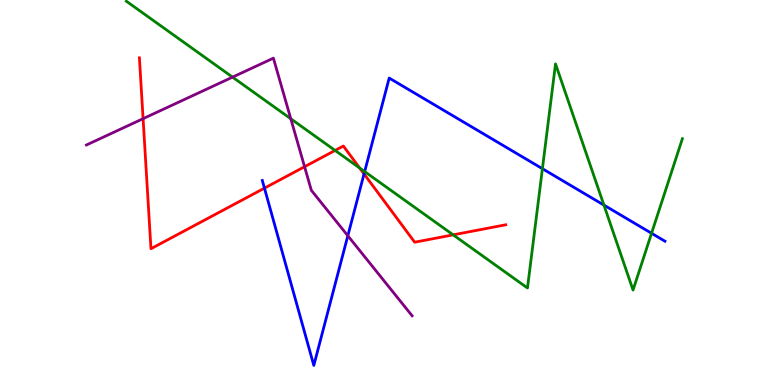[{'lines': ['blue', 'red'], 'intersections': [{'x': 3.41, 'y': 5.11}, {'x': 4.7, 'y': 5.48}]}, {'lines': ['green', 'red'], 'intersections': [{'x': 4.32, 'y': 6.09}, {'x': 4.64, 'y': 5.64}, {'x': 5.85, 'y': 3.9}]}, {'lines': ['purple', 'red'], 'intersections': [{'x': 1.85, 'y': 6.92}, {'x': 3.93, 'y': 5.67}]}, {'lines': ['blue', 'green'], 'intersections': [{'x': 4.71, 'y': 5.54}, {'x': 7.0, 'y': 5.62}, {'x': 7.79, 'y': 4.67}, {'x': 8.41, 'y': 3.94}]}, {'lines': ['blue', 'purple'], 'intersections': [{'x': 4.49, 'y': 3.88}]}, {'lines': ['green', 'purple'], 'intersections': [{'x': 3.0, 'y': 8.0}, {'x': 3.75, 'y': 6.91}]}]